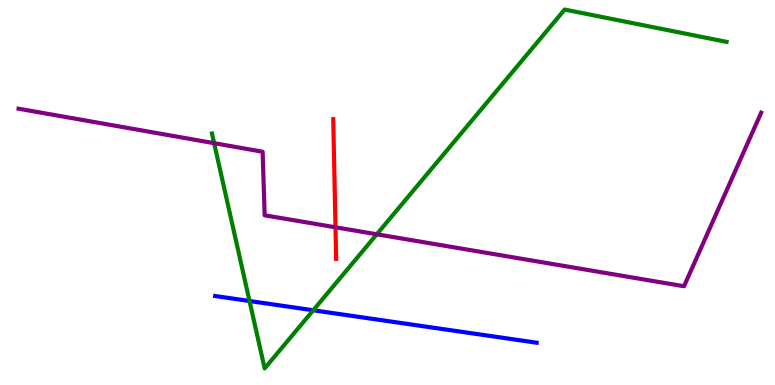[{'lines': ['blue', 'red'], 'intersections': []}, {'lines': ['green', 'red'], 'intersections': []}, {'lines': ['purple', 'red'], 'intersections': [{'x': 4.33, 'y': 4.1}]}, {'lines': ['blue', 'green'], 'intersections': [{'x': 3.22, 'y': 2.18}, {'x': 4.04, 'y': 1.94}]}, {'lines': ['blue', 'purple'], 'intersections': []}, {'lines': ['green', 'purple'], 'intersections': [{'x': 2.76, 'y': 6.28}, {'x': 4.86, 'y': 3.91}]}]